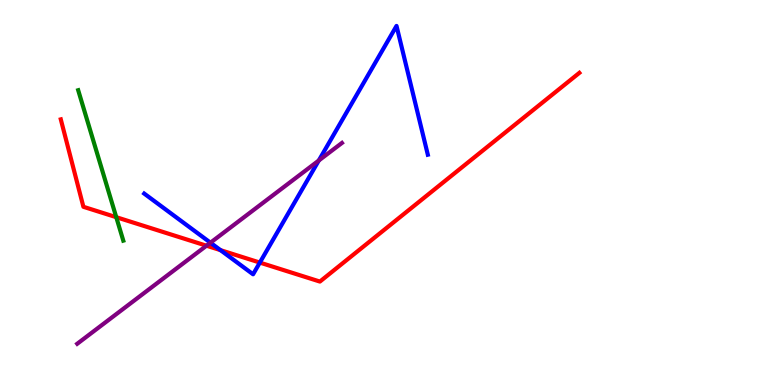[{'lines': ['blue', 'red'], 'intersections': [{'x': 2.85, 'y': 3.5}, {'x': 3.35, 'y': 3.18}]}, {'lines': ['green', 'red'], 'intersections': [{'x': 1.5, 'y': 4.36}]}, {'lines': ['purple', 'red'], 'intersections': [{'x': 2.66, 'y': 3.62}]}, {'lines': ['blue', 'green'], 'intersections': []}, {'lines': ['blue', 'purple'], 'intersections': [{'x': 2.72, 'y': 3.7}, {'x': 4.11, 'y': 5.83}]}, {'lines': ['green', 'purple'], 'intersections': []}]